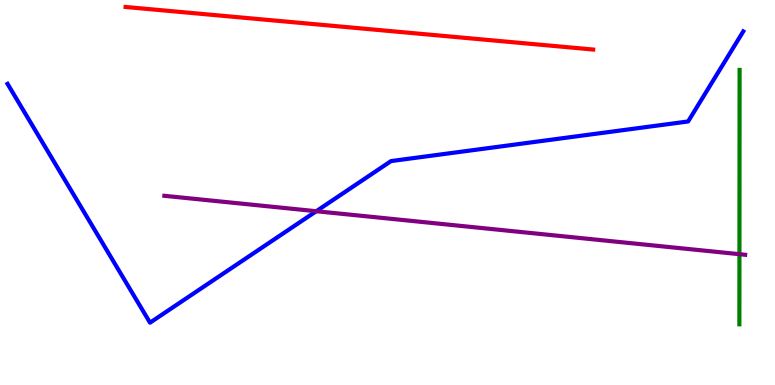[{'lines': ['blue', 'red'], 'intersections': []}, {'lines': ['green', 'red'], 'intersections': []}, {'lines': ['purple', 'red'], 'intersections': []}, {'lines': ['blue', 'green'], 'intersections': []}, {'lines': ['blue', 'purple'], 'intersections': [{'x': 4.08, 'y': 4.51}]}, {'lines': ['green', 'purple'], 'intersections': [{'x': 9.54, 'y': 3.4}]}]